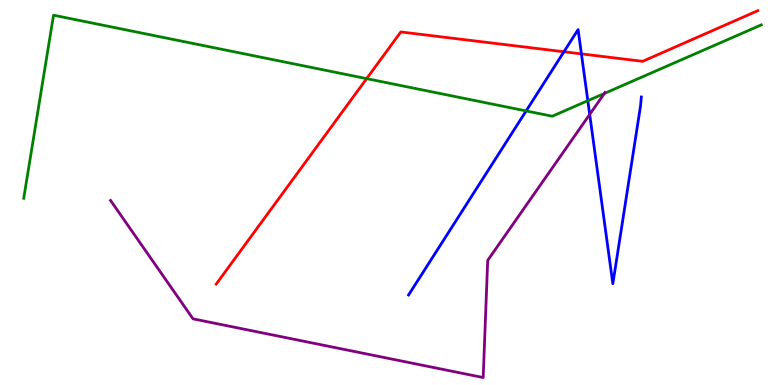[{'lines': ['blue', 'red'], 'intersections': [{'x': 7.28, 'y': 8.66}, {'x': 7.5, 'y': 8.6}]}, {'lines': ['green', 'red'], 'intersections': [{'x': 4.73, 'y': 7.96}]}, {'lines': ['purple', 'red'], 'intersections': []}, {'lines': ['blue', 'green'], 'intersections': [{'x': 6.79, 'y': 7.12}, {'x': 7.58, 'y': 7.38}]}, {'lines': ['blue', 'purple'], 'intersections': [{'x': 7.61, 'y': 7.03}]}, {'lines': ['green', 'purple'], 'intersections': [{'x': 7.8, 'y': 7.57}]}]